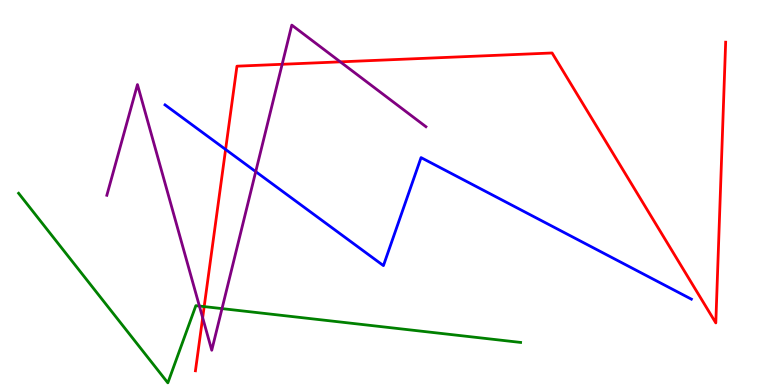[{'lines': ['blue', 'red'], 'intersections': [{'x': 2.91, 'y': 6.12}]}, {'lines': ['green', 'red'], 'intersections': [{'x': 2.63, 'y': 2.04}]}, {'lines': ['purple', 'red'], 'intersections': [{'x': 2.62, 'y': 1.75}, {'x': 3.64, 'y': 8.33}, {'x': 4.39, 'y': 8.39}]}, {'lines': ['blue', 'green'], 'intersections': []}, {'lines': ['blue', 'purple'], 'intersections': [{'x': 3.3, 'y': 5.54}]}, {'lines': ['green', 'purple'], 'intersections': [{'x': 2.57, 'y': 2.05}, {'x': 2.86, 'y': 1.98}]}]